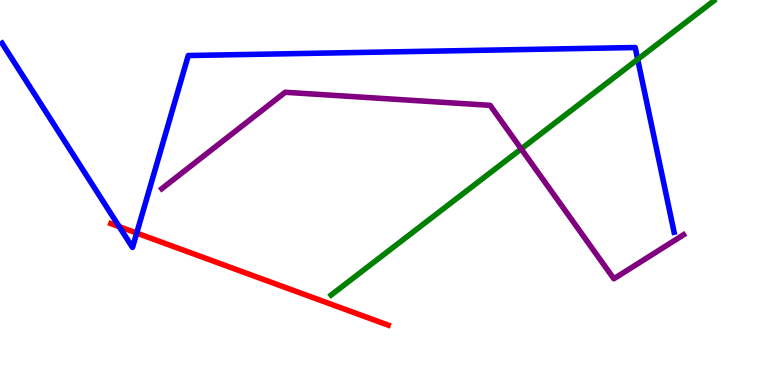[{'lines': ['blue', 'red'], 'intersections': [{'x': 1.54, 'y': 4.11}, {'x': 1.76, 'y': 3.95}]}, {'lines': ['green', 'red'], 'intersections': []}, {'lines': ['purple', 'red'], 'intersections': []}, {'lines': ['blue', 'green'], 'intersections': [{'x': 8.23, 'y': 8.46}]}, {'lines': ['blue', 'purple'], 'intersections': []}, {'lines': ['green', 'purple'], 'intersections': [{'x': 6.73, 'y': 6.13}]}]